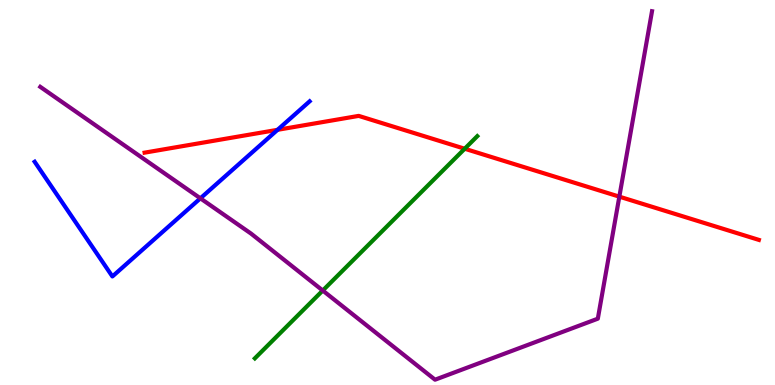[{'lines': ['blue', 'red'], 'intersections': [{'x': 3.58, 'y': 6.63}]}, {'lines': ['green', 'red'], 'intersections': [{'x': 6.0, 'y': 6.14}]}, {'lines': ['purple', 'red'], 'intersections': [{'x': 7.99, 'y': 4.89}]}, {'lines': ['blue', 'green'], 'intersections': []}, {'lines': ['blue', 'purple'], 'intersections': [{'x': 2.59, 'y': 4.85}]}, {'lines': ['green', 'purple'], 'intersections': [{'x': 4.16, 'y': 2.45}]}]